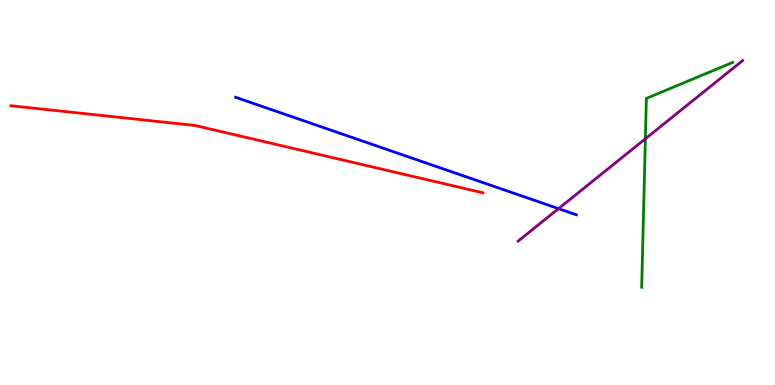[{'lines': ['blue', 'red'], 'intersections': []}, {'lines': ['green', 'red'], 'intersections': []}, {'lines': ['purple', 'red'], 'intersections': []}, {'lines': ['blue', 'green'], 'intersections': []}, {'lines': ['blue', 'purple'], 'intersections': [{'x': 7.21, 'y': 4.58}]}, {'lines': ['green', 'purple'], 'intersections': [{'x': 8.33, 'y': 6.4}]}]